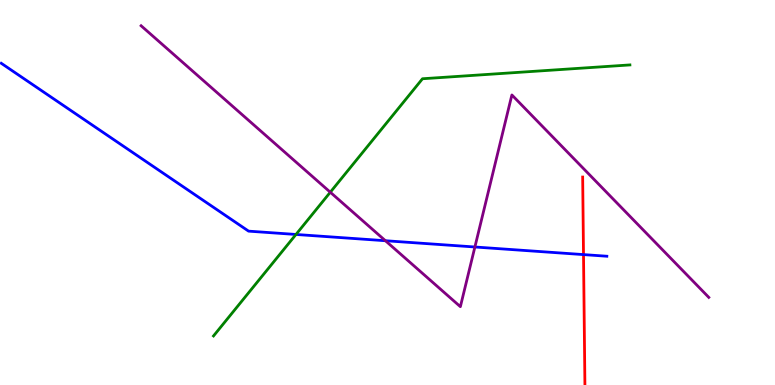[{'lines': ['blue', 'red'], 'intersections': [{'x': 7.53, 'y': 3.39}]}, {'lines': ['green', 'red'], 'intersections': []}, {'lines': ['purple', 'red'], 'intersections': []}, {'lines': ['blue', 'green'], 'intersections': [{'x': 3.82, 'y': 3.91}]}, {'lines': ['blue', 'purple'], 'intersections': [{'x': 4.97, 'y': 3.75}, {'x': 6.13, 'y': 3.58}]}, {'lines': ['green', 'purple'], 'intersections': [{'x': 4.26, 'y': 5.01}]}]